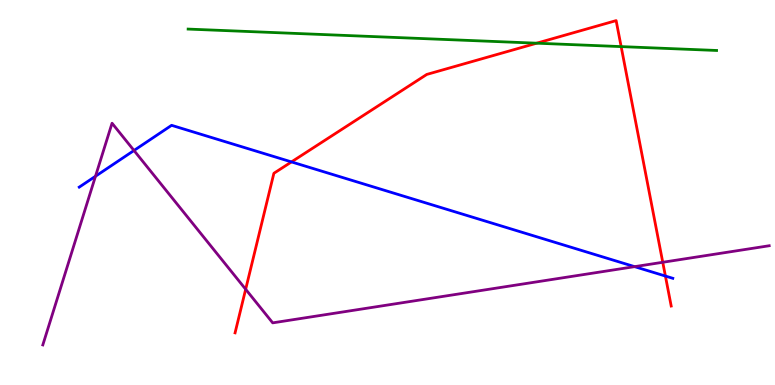[{'lines': ['blue', 'red'], 'intersections': [{'x': 3.76, 'y': 5.79}, {'x': 8.59, 'y': 2.83}]}, {'lines': ['green', 'red'], 'intersections': [{'x': 6.93, 'y': 8.88}, {'x': 8.01, 'y': 8.79}]}, {'lines': ['purple', 'red'], 'intersections': [{'x': 3.17, 'y': 2.49}, {'x': 8.55, 'y': 3.19}]}, {'lines': ['blue', 'green'], 'intersections': []}, {'lines': ['blue', 'purple'], 'intersections': [{'x': 1.23, 'y': 5.42}, {'x': 1.73, 'y': 6.09}, {'x': 8.19, 'y': 3.07}]}, {'lines': ['green', 'purple'], 'intersections': []}]